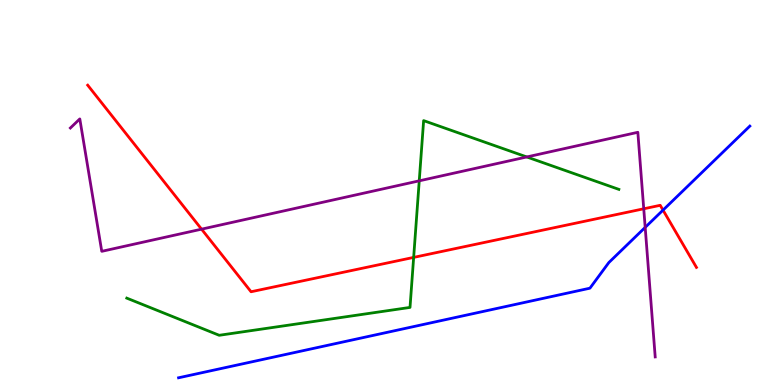[{'lines': ['blue', 'red'], 'intersections': [{'x': 8.56, 'y': 4.54}]}, {'lines': ['green', 'red'], 'intersections': [{'x': 5.34, 'y': 3.31}]}, {'lines': ['purple', 'red'], 'intersections': [{'x': 2.6, 'y': 4.05}, {'x': 8.31, 'y': 4.58}]}, {'lines': ['blue', 'green'], 'intersections': []}, {'lines': ['blue', 'purple'], 'intersections': [{'x': 8.32, 'y': 4.09}]}, {'lines': ['green', 'purple'], 'intersections': [{'x': 5.41, 'y': 5.3}, {'x': 6.8, 'y': 5.92}]}]